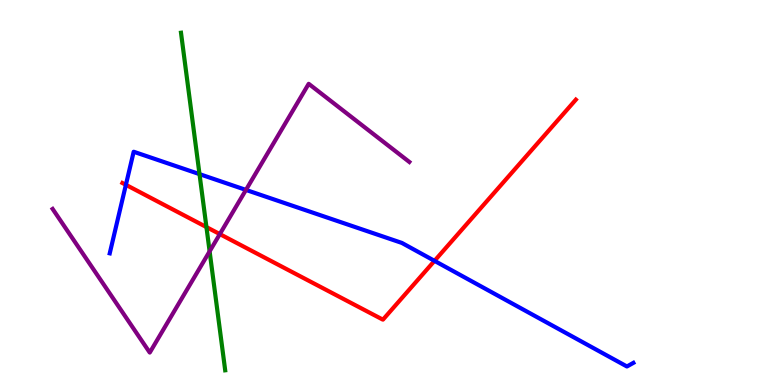[{'lines': ['blue', 'red'], 'intersections': [{'x': 1.62, 'y': 5.2}, {'x': 5.61, 'y': 3.22}]}, {'lines': ['green', 'red'], 'intersections': [{'x': 2.66, 'y': 4.1}]}, {'lines': ['purple', 'red'], 'intersections': [{'x': 2.84, 'y': 3.92}]}, {'lines': ['blue', 'green'], 'intersections': [{'x': 2.57, 'y': 5.48}]}, {'lines': ['blue', 'purple'], 'intersections': [{'x': 3.17, 'y': 5.07}]}, {'lines': ['green', 'purple'], 'intersections': [{'x': 2.7, 'y': 3.47}]}]